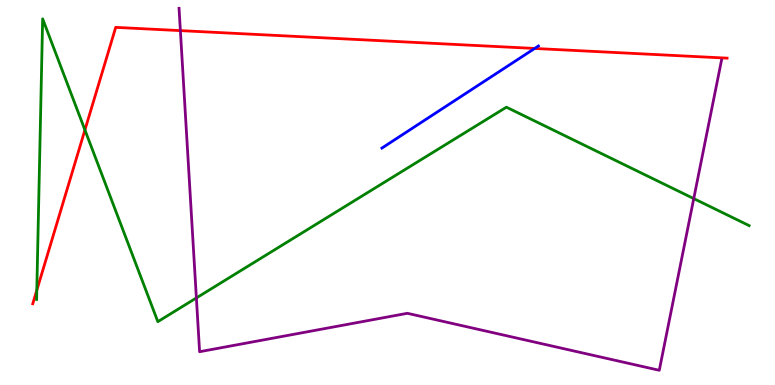[{'lines': ['blue', 'red'], 'intersections': [{'x': 6.9, 'y': 8.74}]}, {'lines': ['green', 'red'], 'intersections': [{'x': 0.475, 'y': 2.46}, {'x': 1.1, 'y': 6.62}]}, {'lines': ['purple', 'red'], 'intersections': [{'x': 2.33, 'y': 9.2}]}, {'lines': ['blue', 'green'], 'intersections': []}, {'lines': ['blue', 'purple'], 'intersections': []}, {'lines': ['green', 'purple'], 'intersections': [{'x': 2.53, 'y': 2.26}, {'x': 8.95, 'y': 4.84}]}]